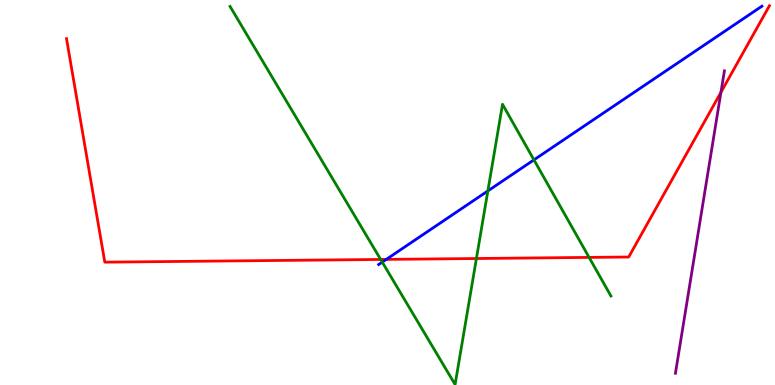[{'lines': ['blue', 'red'], 'intersections': [{'x': 4.98, 'y': 3.26}]}, {'lines': ['green', 'red'], 'intersections': [{'x': 4.91, 'y': 3.26}, {'x': 6.15, 'y': 3.29}, {'x': 7.6, 'y': 3.31}]}, {'lines': ['purple', 'red'], 'intersections': [{'x': 9.3, 'y': 7.6}]}, {'lines': ['blue', 'green'], 'intersections': [{'x': 4.93, 'y': 3.19}, {'x': 6.29, 'y': 5.04}, {'x': 6.89, 'y': 5.85}]}, {'lines': ['blue', 'purple'], 'intersections': []}, {'lines': ['green', 'purple'], 'intersections': []}]